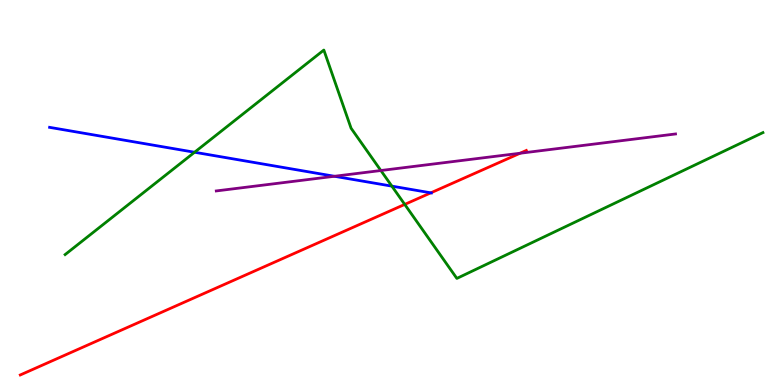[{'lines': ['blue', 'red'], 'intersections': [{'x': 5.56, 'y': 4.99}]}, {'lines': ['green', 'red'], 'intersections': [{'x': 5.22, 'y': 4.69}]}, {'lines': ['purple', 'red'], 'intersections': [{'x': 6.71, 'y': 6.02}]}, {'lines': ['blue', 'green'], 'intersections': [{'x': 2.51, 'y': 6.05}, {'x': 5.06, 'y': 5.17}]}, {'lines': ['blue', 'purple'], 'intersections': [{'x': 4.32, 'y': 5.42}]}, {'lines': ['green', 'purple'], 'intersections': [{'x': 4.91, 'y': 5.57}]}]